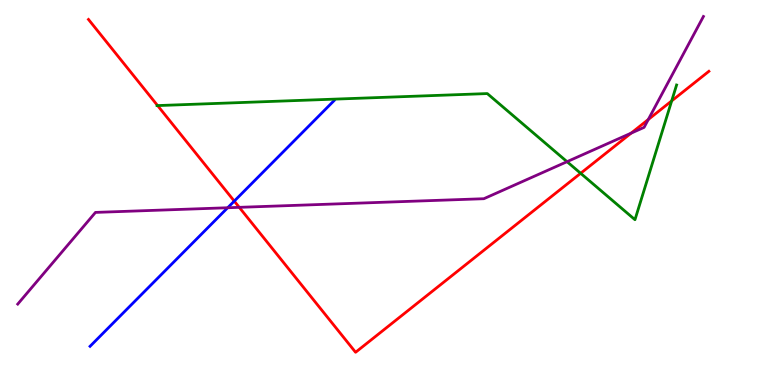[{'lines': ['blue', 'red'], 'intersections': [{'x': 3.02, 'y': 4.78}]}, {'lines': ['green', 'red'], 'intersections': [{'x': 2.03, 'y': 7.26}, {'x': 7.49, 'y': 5.5}, {'x': 8.67, 'y': 7.38}]}, {'lines': ['purple', 'red'], 'intersections': [{'x': 3.09, 'y': 4.61}, {'x': 8.14, 'y': 6.54}, {'x': 8.36, 'y': 6.9}]}, {'lines': ['blue', 'green'], 'intersections': []}, {'lines': ['blue', 'purple'], 'intersections': [{'x': 2.94, 'y': 4.6}]}, {'lines': ['green', 'purple'], 'intersections': [{'x': 7.32, 'y': 5.8}]}]